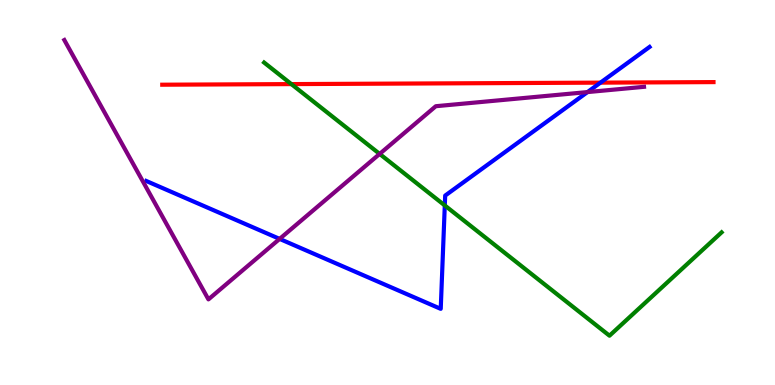[{'lines': ['blue', 'red'], 'intersections': [{'x': 7.75, 'y': 7.85}]}, {'lines': ['green', 'red'], 'intersections': [{'x': 3.76, 'y': 7.82}]}, {'lines': ['purple', 'red'], 'intersections': []}, {'lines': ['blue', 'green'], 'intersections': [{'x': 5.74, 'y': 4.66}]}, {'lines': ['blue', 'purple'], 'intersections': [{'x': 3.61, 'y': 3.79}, {'x': 7.58, 'y': 7.61}]}, {'lines': ['green', 'purple'], 'intersections': [{'x': 4.9, 'y': 6.0}]}]